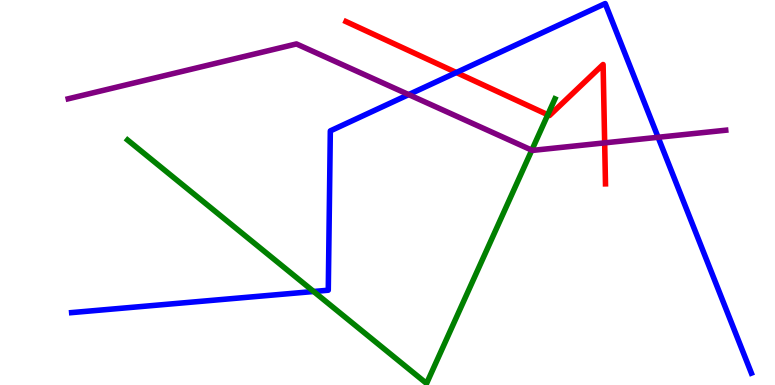[{'lines': ['blue', 'red'], 'intersections': [{'x': 5.89, 'y': 8.12}]}, {'lines': ['green', 'red'], 'intersections': [{'x': 7.07, 'y': 7.02}]}, {'lines': ['purple', 'red'], 'intersections': [{'x': 7.8, 'y': 6.29}]}, {'lines': ['blue', 'green'], 'intersections': [{'x': 4.05, 'y': 2.43}]}, {'lines': ['blue', 'purple'], 'intersections': [{'x': 5.27, 'y': 7.54}, {'x': 8.49, 'y': 6.43}]}, {'lines': ['green', 'purple'], 'intersections': [{'x': 6.86, 'y': 6.1}]}]